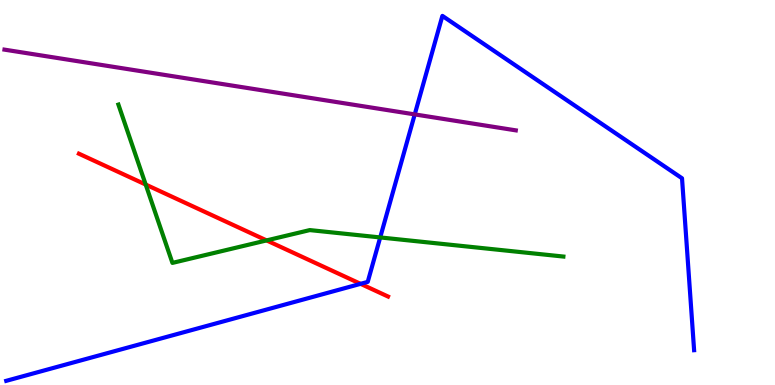[{'lines': ['blue', 'red'], 'intersections': [{'x': 4.65, 'y': 2.63}]}, {'lines': ['green', 'red'], 'intersections': [{'x': 1.88, 'y': 5.21}, {'x': 3.44, 'y': 3.76}]}, {'lines': ['purple', 'red'], 'intersections': []}, {'lines': ['blue', 'green'], 'intersections': [{'x': 4.91, 'y': 3.83}]}, {'lines': ['blue', 'purple'], 'intersections': [{'x': 5.35, 'y': 7.03}]}, {'lines': ['green', 'purple'], 'intersections': []}]